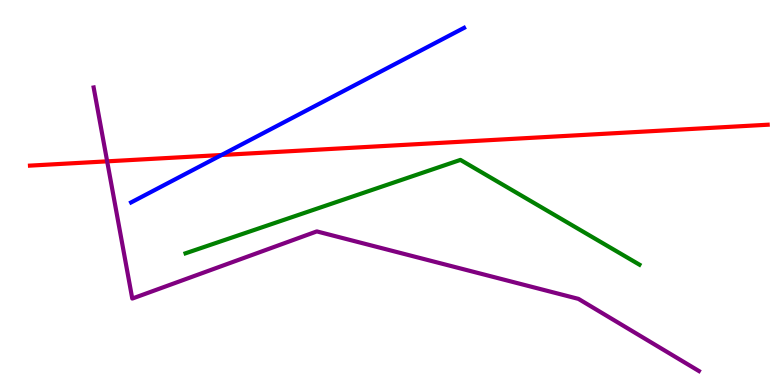[{'lines': ['blue', 'red'], 'intersections': [{'x': 2.86, 'y': 5.97}]}, {'lines': ['green', 'red'], 'intersections': []}, {'lines': ['purple', 'red'], 'intersections': [{'x': 1.38, 'y': 5.81}]}, {'lines': ['blue', 'green'], 'intersections': []}, {'lines': ['blue', 'purple'], 'intersections': []}, {'lines': ['green', 'purple'], 'intersections': []}]